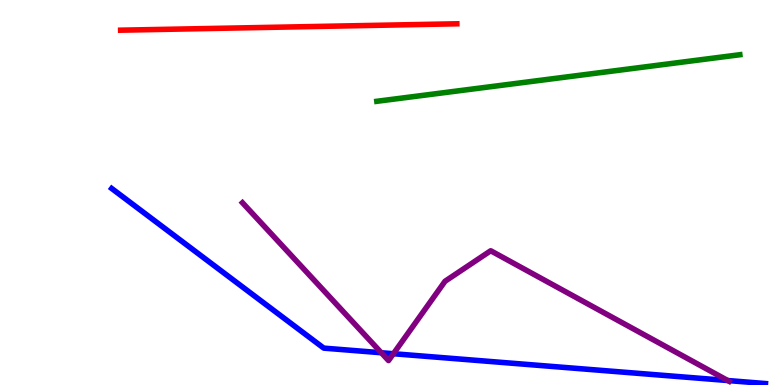[{'lines': ['blue', 'red'], 'intersections': []}, {'lines': ['green', 'red'], 'intersections': []}, {'lines': ['purple', 'red'], 'intersections': []}, {'lines': ['blue', 'green'], 'intersections': []}, {'lines': ['blue', 'purple'], 'intersections': [{'x': 4.92, 'y': 0.838}, {'x': 5.08, 'y': 0.813}, {'x': 9.39, 'y': 0.116}]}, {'lines': ['green', 'purple'], 'intersections': []}]